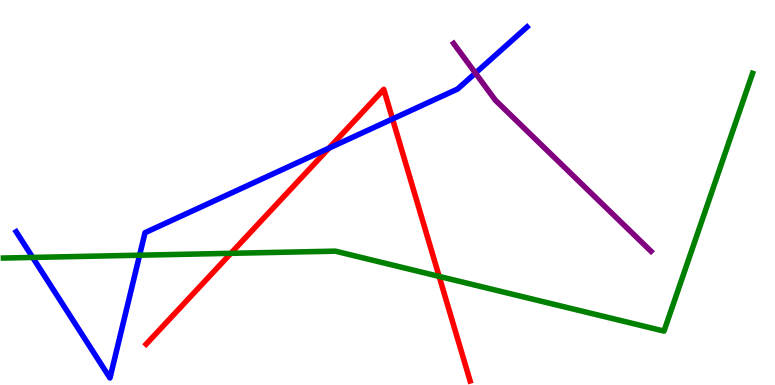[{'lines': ['blue', 'red'], 'intersections': [{'x': 4.24, 'y': 6.15}, {'x': 5.06, 'y': 6.91}]}, {'lines': ['green', 'red'], 'intersections': [{'x': 2.98, 'y': 3.42}, {'x': 5.67, 'y': 2.82}]}, {'lines': ['purple', 'red'], 'intersections': []}, {'lines': ['blue', 'green'], 'intersections': [{'x': 0.421, 'y': 3.31}, {'x': 1.8, 'y': 3.37}]}, {'lines': ['blue', 'purple'], 'intersections': [{'x': 6.13, 'y': 8.1}]}, {'lines': ['green', 'purple'], 'intersections': []}]